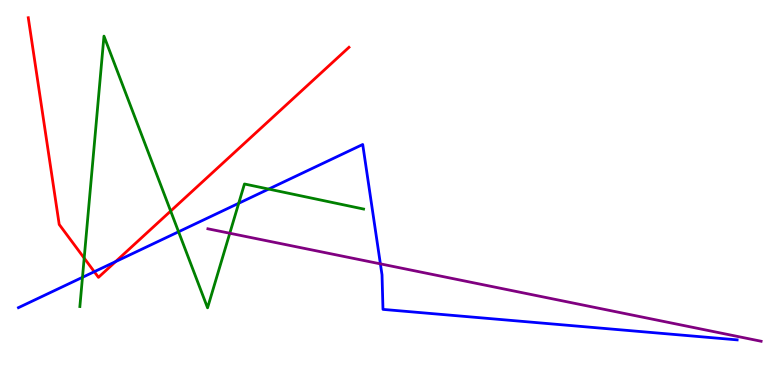[{'lines': ['blue', 'red'], 'intersections': [{'x': 1.22, 'y': 2.94}, {'x': 1.49, 'y': 3.2}]}, {'lines': ['green', 'red'], 'intersections': [{'x': 1.09, 'y': 3.3}, {'x': 2.2, 'y': 4.52}]}, {'lines': ['purple', 'red'], 'intersections': []}, {'lines': ['blue', 'green'], 'intersections': [{'x': 1.06, 'y': 2.8}, {'x': 2.3, 'y': 3.98}, {'x': 3.08, 'y': 4.72}, {'x': 3.47, 'y': 5.09}]}, {'lines': ['blue', 'purple'], 'intersections': [{'x': 4.91, 'y': 3.15}]}, {'lines': ['green', 'purple'], 'intersections': [{'x': 2.96, 'y': 3.94}]}]